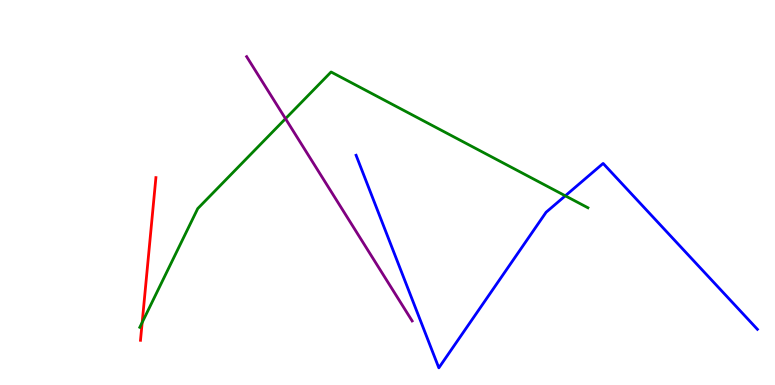[{'lines': ['blue', 'red'], 'intersections': []}, {'lines': ['green', 'red'], 'intersections': [{'x': 1.83, 'y': 1.62}]}, {'lines': ['purple', 'red'], 'intersections': []}, {'lines': ['blue', 'green'], 'intersections': [{'x': 7.29, 'y': 4.91}]}, {'lines': ['blue', 'purple'], 'intersections': []}, {'lines': ['green', 'purple'], 'intersections': [{'x': 3.68, 'y': 6.92}]}]